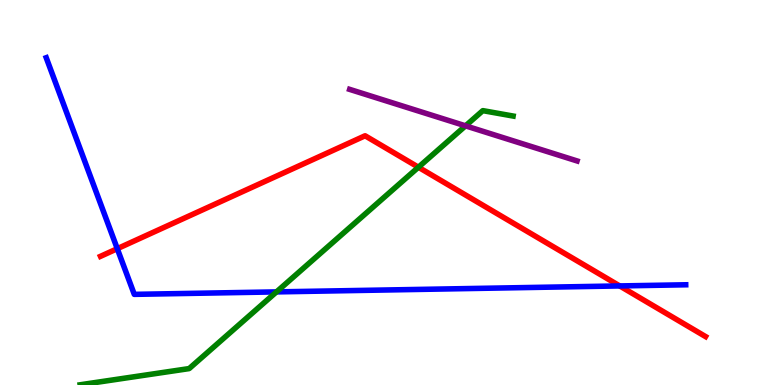[{'lines': ['blue', 'red'], 'intersections': [{'x': 1.51, 'y': 3.54}, {'x': 8.0, 'y': 2.57}]}, {'lines': ['green', 'red'], 'intersections': [{'x': 5.4, 'y': 5.66}]}, {'lines': ['purple', 'red'], 'intersections': []}, {'lines': ['blue', 'green'], 'intersections': [{'x': 3.57, 'y': 2.42}]}, {'lines': ['blue', 'purple'], 'intersections': []}, {'lines': ['green', 'purple'], 'intersections': [{'x': 6.01, 'y': 6.73}]}]